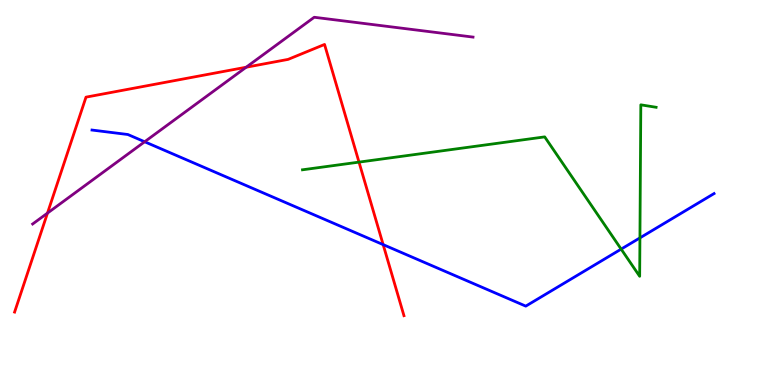[{'lines': ['blue', 'red'], 'intersections': [{'x': 4.94, 'y': 3.65}]}, {'lines': ['green', 'red'], 'intersections': [{'x': 4.63, 'y': 5.79}]}, {'lines': ['purple', 'red'], 'intersections': [{'x': 0.613, 'y': 4.46}, {'x': 3.18, 'y': 8.25}]}, {'lines': ['blue', 'green'], 'intersections': [{'x': 8.01, 'y': 3.53}, {'x': 8.26, 'y': 3.82}]}, {'lines': ['blue', 'purple'], 'intersections': [{'x': 1.87, 'y': 6.32}]}, {'lines': ['green', 'purple'], 'intersections': []}]